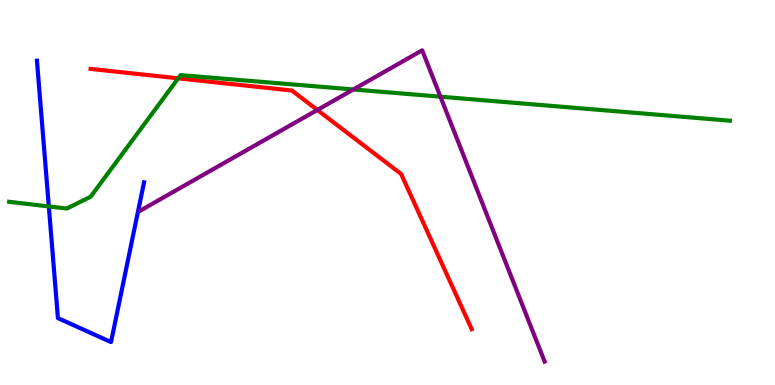[{'lines': ['blue', 'red'], 'intersections': []}, {'lines': ['green', 'red'], 'intersections': [{'x': 2.3, 'y': 7.97}]}, {'lines': ['purple', 'red'], 'intersections': [{'x': 4.09, 'y': 7.14}]}, {'lines': ['blue', 'green'], 'intersections': [{'x': 0.63, 'y': 4.64}]}, {'lines': ['blue', 'purple'], 'intersections': []}, {'lines': ['green', 'purple'], 'intersections': [{'x': 4.56, 'y': 7.68}, {'x': 5.68, 'y': 7.49}]}]